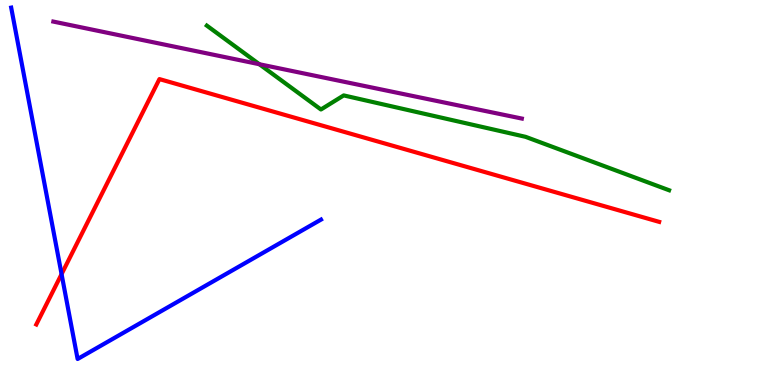[{'lines': ['blue', 'red'], 'intersections': [{'x': 0.794, 'y': 2.88}]}, {'lines': ['green', 'red'], 'intersections': []}, {'lines': ['purple', 'red'], 'intersections': []}, {'lines': ['blue', 'green'], 'intersections': []}, {'lines': ['blue', 'purple'], 'intersections': []}, {'lines': ['green', 'purple'], 'intersections': [{'x': 3.35, 'y': 8.33}]}]